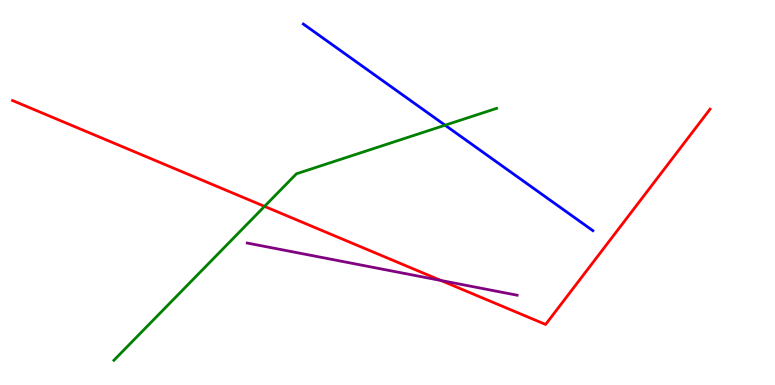[{'lines': ['blue', 'red'], 'intersections': []}, {'lines': ['green', 'red'], 'intersections': [{'x': 3.41, 'y': 4.64}]}, {'lines': ['purple', 'red'], 'intersections': [{'x': 5.69, 'y': 2.71}]}, {'lines': ['blue', 'green'], 'intersections': [{'x': 5.74, 'y': 6.75}]}, {'lines': ['blue', 'purple'], 'intersections': []}, {'lines': ['green', 'purple'], 'intersections': []}]